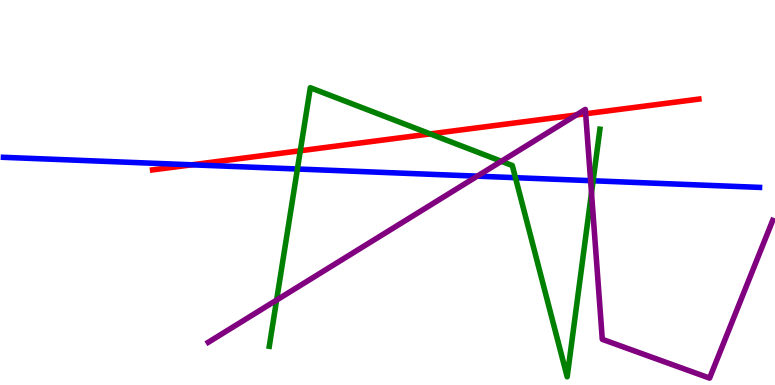[{'lines': ['blue', 'red'], 'intersections': [{'x': 2.48, 'y': 5.72}]}, {'lines': ['green', 'red'], 'intersections': [{'x': 3.87, 'y': 6.08}, {'x': 5.55, 'y': 6.52}]}, {'lines': ['purple', 'red'], 'intersections': [{'x': 7.44, 'y': 7.01}, {'x': 7.56, 'y': 7.04}]}, {'lines': ['blue', 'green'], 'intersections': [{'x': 3.84, 'y': 5.61}, {'x': 6.65, 'y': 5.38}, {'x': 7.65, 'y': 5.3}]}, {'lines': ['blue', 'purple'], 'intersections': [{'x': 6.16, 'y': 5.42}, {'x': 7.62, 'y': 5.31}]}, {'lines': ['green', 'purple'], 'intersections': [{'x': 3.57, 'y': 2.21}, {'x': 6.47, 'y': 5.81}, {'x': 7.63, 'y': 4.99}]}]